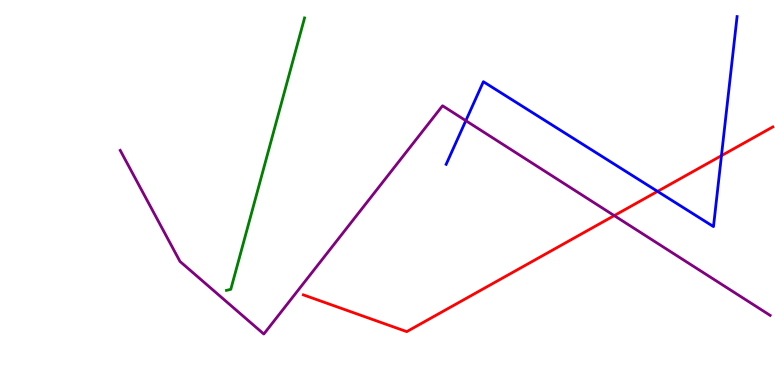[{'lines': ['blue', 'red'], 'intersections': [{'x': 8.48, 'y': 5.03}, {'x': 9.31, 'y': 5.96}]}, {'lines': ['green', 'red'], 'intersections': []}, {'lines': ['purple', 'red'], 'intersections': [{'x': 7.93, 'y': 4.4}]}, {'lines': ['blue', 'green'], 'intersections': []}, {'lines': ['blue', 'purple'], 'intersections': [{'x': 6.01, 'y': 6.87}]}, {'lines': ['green', 'purple'], 'intersections': []}]